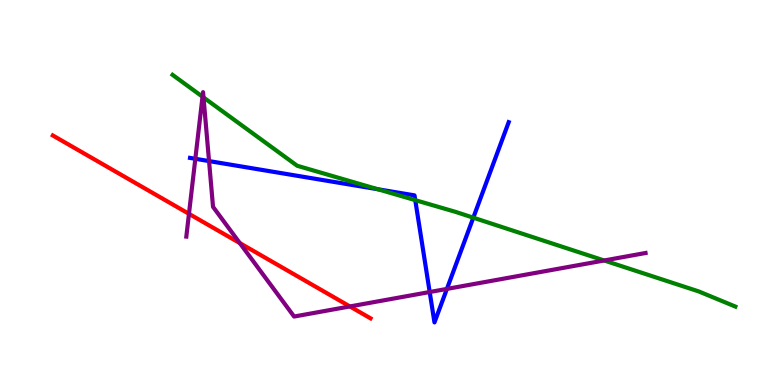[{'lines': ['blue', 'red'], 'intersections': []}, {'lines': ['green', 'red'], 'intersections': []}, {'lines': ['purple', 'red'], 'intersections': [{'x': 2.44, 'y': 4.45}, {'x': 3.09, 'y': 3.69}, {'x': 4.51, 'y': 2.04}]}, {'lines': ['blue', 'green'], 'intersections': [{'x': 4.87, 'y': 5.08}, {'x': 5.36, 'y': 4.8}, {'x': 6.11, 'y': 4.35}]}, {'lines': ['blue', 'purple'], 'intersections': [{'x': 2.52, 'y': 5.88}, {'x': 2.7, 'y': 5.82}, {'x': 5.54, 'y': 2.41}, {'x': 5.77, 'y': 2.5}]}, {'lines': ['green', 'purple'], 'intersections': [{'x': 2.61, 'y': 7.49}, {'x': 2.63, 'y': 7.47}, {'x': 7.8, 'y': 3.23}]}]